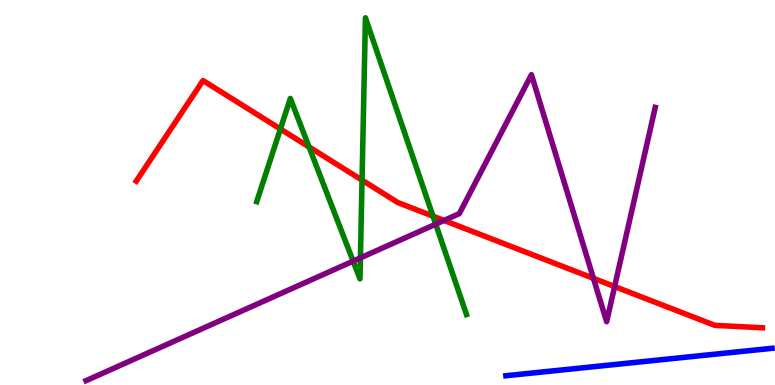[{'lines': ['blue', 'red'], 'intersections': []}, {'lines': ['green', 'red'], 'intersections': [{'x': 3.62, 'y': 6.65}, {'x': 3.99, 'y': 6.18}, {'x': 4.67, 'y': 5.32}, {'x': 5.59, 'y': 4.38}]}, {'lines': ['purple', 'red'], 'intersections': [{'x': 5.73, 'y': 4.27}, {'x': 7.66, 'y': 2.77}, {'x': 7.93, 'y': 2.56}]}, {'lines': ['blue', 'green'], 'intersections': []}, {'lines': ['blue', 'purple'], 'intersections': []}, {'lines': ['green', 'purple'], 'intersections': [{'x': 4.56, 'y': 3.22}, {'x': 4.65, 'y': 3.3}, {'x': 5.62, 'y': 4.18}]}]